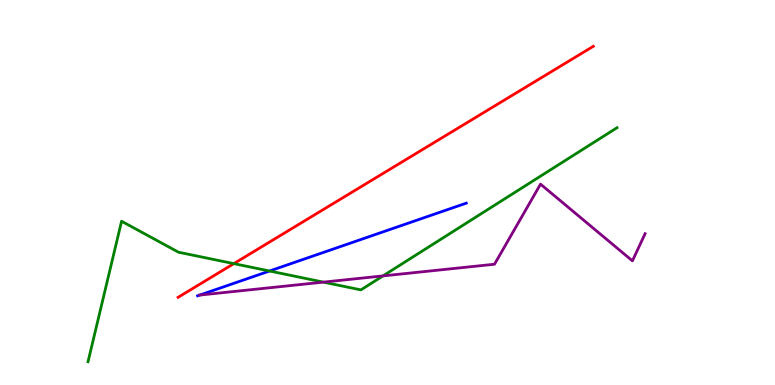[{'lines': ['blue', 'red'], 'intersections': []}, {'lines': ['green', 'red'], 'intersections': [{'x': 3.02, 'y': 3.15}]}, {'lines': ['purple', 'red'], 'intersections': []}, {'lines': ['blue', 'green'], 'intersections': [{'x': 3.48, 'y': 2.96}]}, {'lines': ['blue', 'purple'], 'intersections': [{'x': 2.58, 'y': 2.34}]}, {'lines': ['green', 'purple'], 'intersections': [{'x': 4.17, 'y': 2.67}, {'x': 4.94, 'y': 2.83}]}]